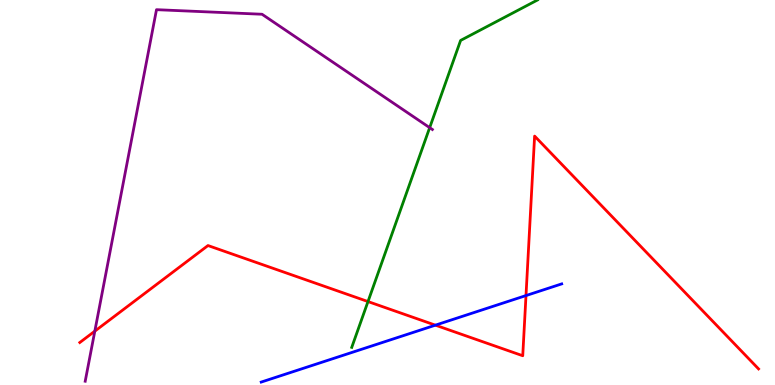[{'lines': ['blue', 'red'], 'intersections': [{'x': 5.62, 'y': 1.55}, {'x': 6.79, 'y': 2.32}]}, {'lines': ['green', 'red'], 'intersections': [{'x': 4.75, 'y': 2.17}]}, {'lines': ['purple', 'red'], 'intersections': [{'x': 1.22, 'y': 1.4}]}, {'lines': ['blue', 'green'], 'intersections': []}, {'lines': ['blue', 'purple'], 'intersections': []}, {'lines': ['green', 'purple'], 'intersections': [{'x': 5.54, 'y': 6.68}]}]